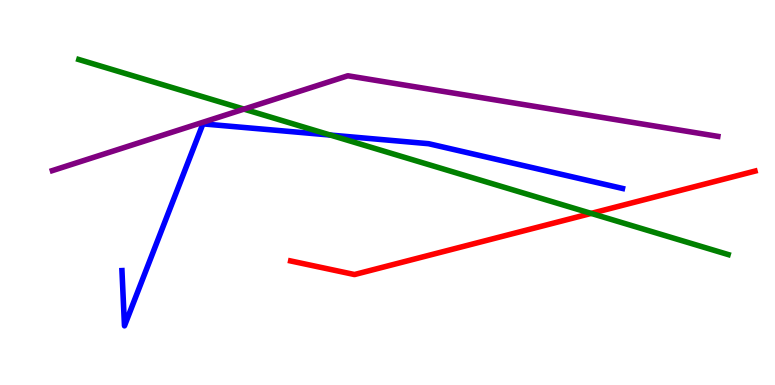[{'lines': ['blue', 'red'], 'intersections': []}, {'lines': ['green', 'red'], 'intersections': [{'x': 7.63, 'y': 4.46}]}, {'lines': ['purple', 'red'], 'intersections': []}, {'lines': ['blue', 'green'], 'intersections': [{'x': 4.26, 'y': 6.49}]}, {'lines': ['blue', 'purple'], 'intersections': []}, {'lines': ['green', 'purple'], 'intersections': [{'x': 3.15, 'y': 7.17}]}]